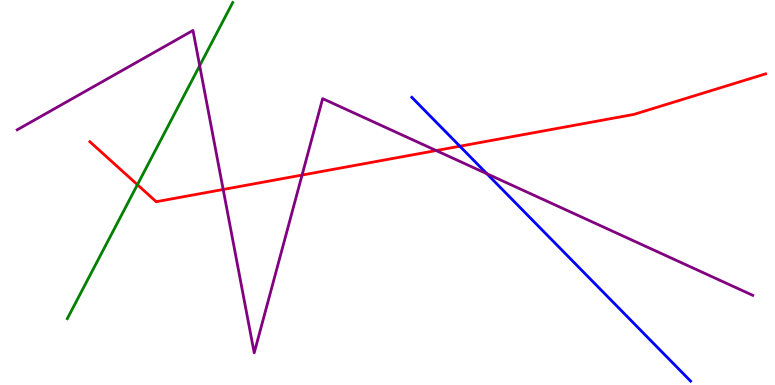[{'lines': ['blue', 'red'], 'intersections': [{'x': 5.93, 'y': 6.2}]}, {'lines': ['green', 'red'], 'intersections': [{'x': 1.77, 'y': 5.2}]}, {'lines': ['purple', 'red'], 'intersections': [{'x': 2.88, 'y': 5.08}, {'x': 3.9, 'y': 5.45}, {'x': 5.63, 'y': 6.09}]}, {'lines': ['blue', 'green'], 'intersections': []}, {'lines': ['blue', 'purple'], 'intersections': [{'x': 6.28, 'y': 5.49}]}, {'lines': ['green', 'purple'], 'intersections': [{'x': 2.58, 'y': 8.29}]}]